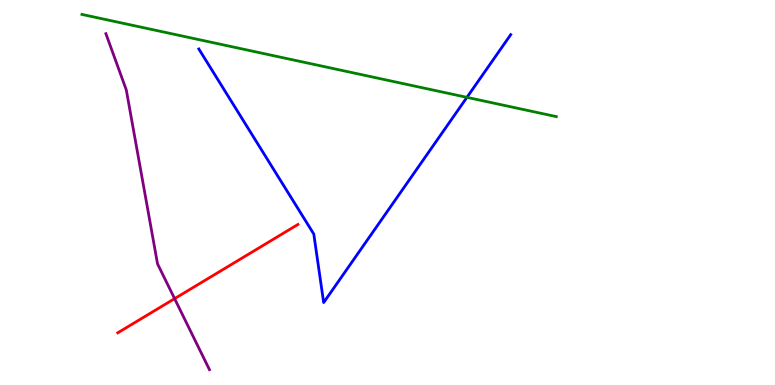[{'lines': ['blue', 'red'], 'intersections': []}, {'lines': ['green', 'red'], 'intersections': []}, {'lines': ['purple', 'red'], 'intersections': [{'x': 2.25, 'y': 2.24}]}, {'lines': ['blue', 'green'], 'intersections': [{'x': 6.03, 'y': 7.47}]}, {'lines': ['blue', 'purple'], 'intersections': []}, {'lines': ['green', 'purple'], 'intersections': []}]